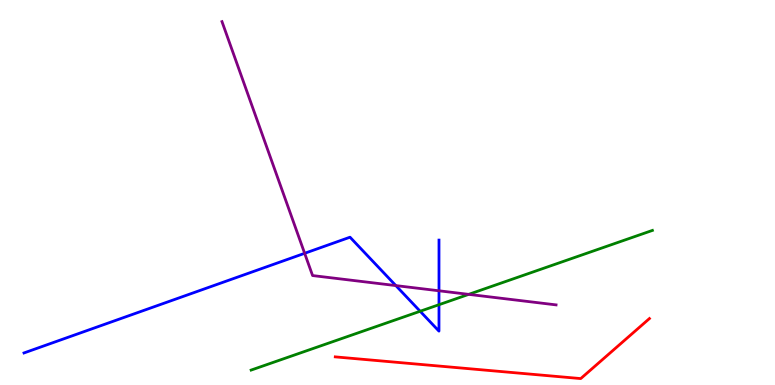[{'lines': ['blue', 'red'], 'intersections': []}, {'lines': ['green', 'red'], 'intersections': []}, {'lines': ['purple', 'red'], 'intersections': []}, {'lines': ['blue', 'green'], 'intersections': [{'x': 5.42, 'y': 1.92}, {'x': 5.66, 'y': 2.09}]}, {'lines': ['blue', 'purple'], 'intersections': [{'x': 3.93, 'y': 3.42}, {'x': 5.11, 'y': 2.58}, {'x': 5.66, 'y': 2.45}]}, {'lines': ['green', 'purple'], 'intersections': [{'x': 6.05, 'y': 2.35}]}]